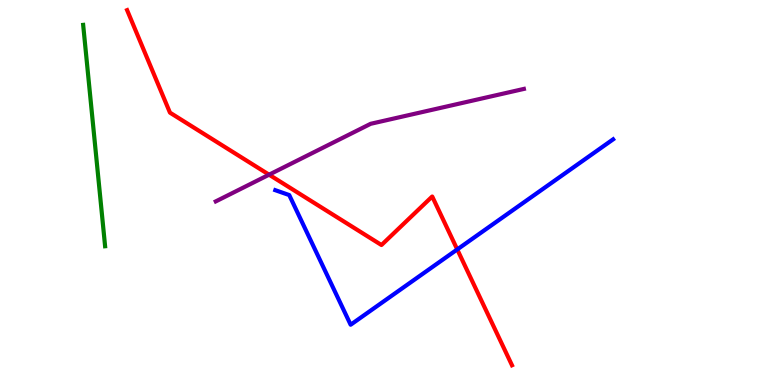[{'lines': ['blue', 'red'], 'intersections': [{'x': 5.9, 'y': 3.52}]}, {'lines': ['green', 'red'], 'intersections': []}, {'lines': ['purple', 'red'], 'intersections': [{'x': 3.47, 'y': 5.46}]}, {'lines': ['blue', 'green'], 'intersections': []}, {'lines': ['blue', 'purple'], 'intersections': []}, {'lines': ['green', 'purple'], 'intersections': []}]